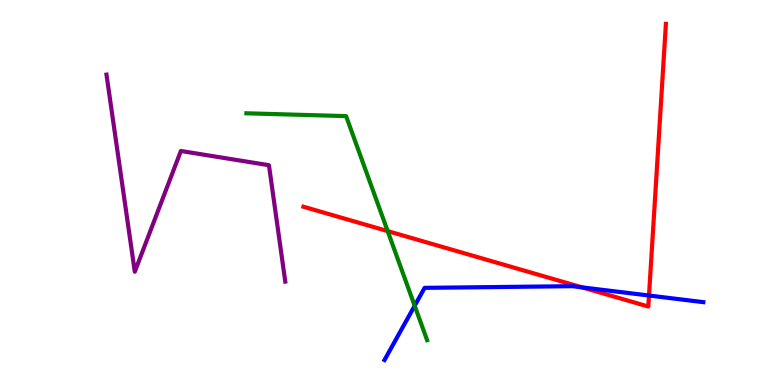[{'lines': ['blue', 'red'], 'intersections': [{'x': 7.51, 'y': 2.54}, {'x': 8.37, 'y': 2.32}]}, {'lines': ['green', 'red'], 'intersections': [{'x': 5.0, 'y': 4.0}]}, {'lines': ['purple', 'red'], 'intersections': []}, {'lines': ['blue', 'green'], 'intersections': [{'x': 5.35, 'y': 2.06}]}, {'lines': ['blue', 'purple'], 'intersections': []}, {'lines': ['green', 'purple'], 'intersections': []}]